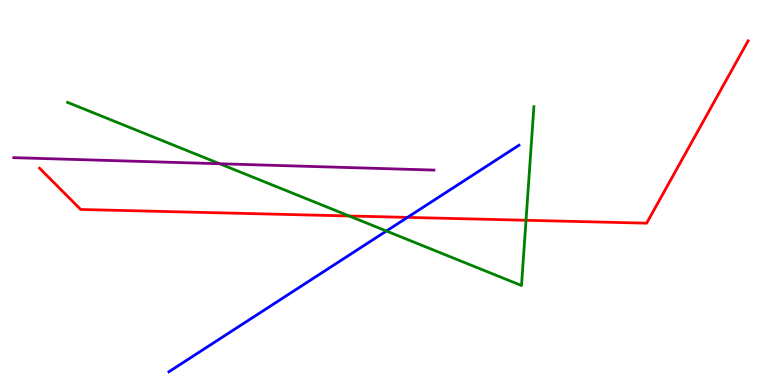[{'lines': ['blue', 'red'], 'intersections': [{'x': 5.26, 'y': 4.35}]}, {'lines': ['green', 'red'], 'intersections': [{'x': 4.5, 'y': 4.39}, {'x': 6.79, 'y': 4.28}]}, {'lines': ['purple', 'red'], 'intersections': []}, {'lines': ['blue', 'green'], 'intersections': [{'x': 4.99, 'y': 4.0}]}, {'lines': ['blue', 'purple'], 'intersections': []}, {'lines': ['green', 'purple'], 'intersections': [{'x': 2.83, 'y': 5.75}]}]